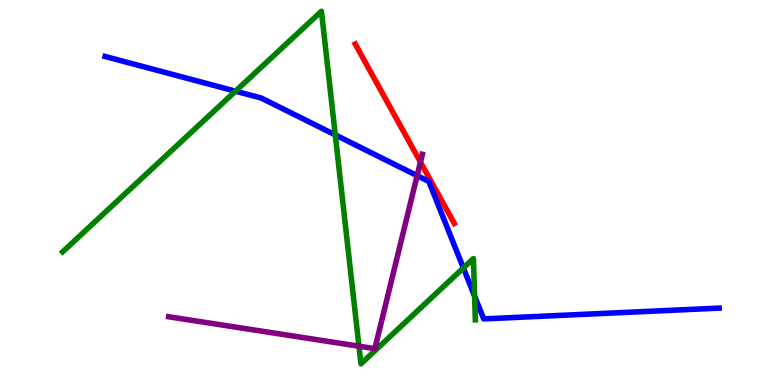[{'lines': ['blue', 'red'], 'intersections': []}, {'lines': ['green', 'red'], 'intersections': []}, {'lines': ['purple', 'red'], 'intersections': [{'x': 5.43, 'y': 5.79}]}, {'lines': ['blue', 'green'], 'intersections': [{'x': 3.04, 'y': 7.63}, {'x': 4.33, 'y': 6.5}, {'x': 5.98, 'y': 3.04}, {'x': 6.12, 'y': 2.31}]}, {'lines': ['blue', 'purple'], 'intersections': [{'x': 5.38, 'y': 5.44}]}, {'lines': ['green', 'purple'], 'intersections': [{'x': 4.63, 'y': 1.01}]}]